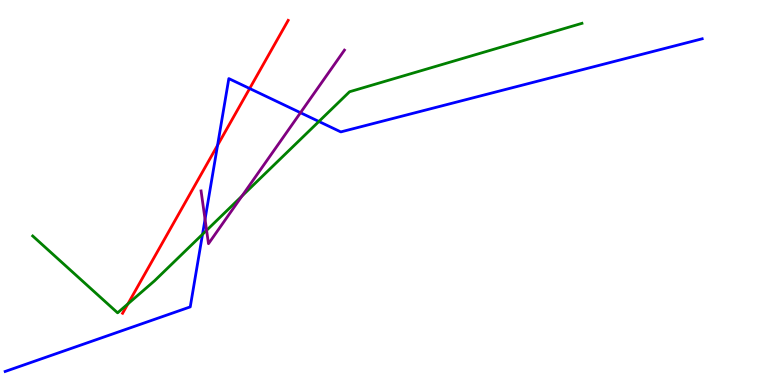[{'lines': ['blue', 'red'], 'intersections': [{'x': 2.81, 'y': 6.23}, {'x': 3.22, 'y': 7.7}]}, {'lines': ['green', 'red'], 'intersections': [{'x': 1.65, 'y': 2.11}]}, {'lines': ['purple', 'red'], 'intersections': []}, {'lines': ['blue', 'green'], 'intersections': [{'x': 2.61, 'y': 3.91}, {'x': 4.11, 'y': 6.84}]}, {'lines': ['blue', 'purple'], 'intersections': [{'x': 2.65, 'y': 4.3}, {'x': 3.88, 'y': 7.07}]}, {'lines': ['green', 'purple'], 'intersections': [{'x': 2.67, 'y': 4.02}, {'x': 3.12, 'y': 4.91}]}]